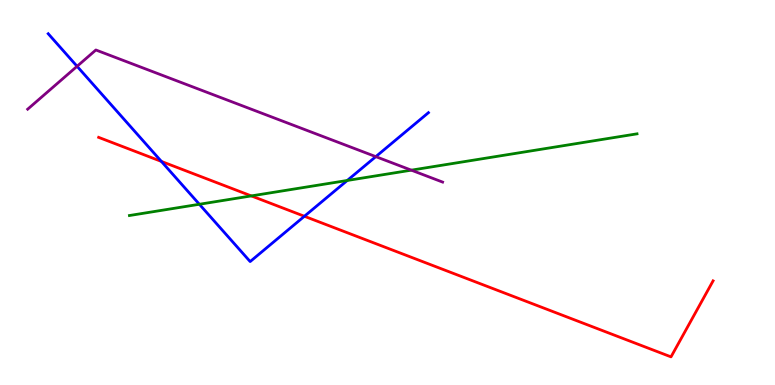[{'lines': ['blue', 'red'], 'intersections': [{'x': 2.08, 'y': 5.81}, {'x': 3.93, 'y': 4.38}]}, {'lines': ['green', 'red'], 'intersections': [{'x': 3.24, 'y': 4.91}]}, {'lines': ['purple', 'red'], 'intersections': []}, {'lines': ['blue', 'green'], 'intersections': [{'x': 2.57, 'y': 4.69}, {'x': 4.48, 'y': 5.31}]}, {'lines': ['blue', 'purple'], 'intersections': [{'x': 0.995, 'y': 8.28}, {'x': 4.85, 'y': 5.93}]}, {'lines': ['green', 'purple'], 'intersections': [{'x': 5.31, 'y': 5.58}]}]